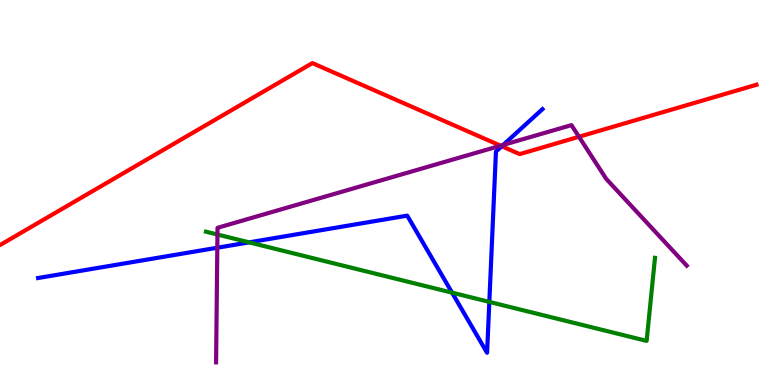[{'lines': ['blue', 'red'], 'intersections': [{'x': 6.47, 'y': 6.2}]}, {'lines': ['green', 'red'], 'intersections': []}, {'lines': ['purple', 'red'], 'intersections': [{'x': 6.46, 'y': 6.22}, {'x': 7.47, 'y': 6.45}]}, {'lines': ['blue', 'green'], 'intersections': [{'x': 3.21, 'y': 3.7}, {'x': 5.83, 'y': 2.4}, {'x': 6.31, 'y': 2.16}]}, {'lines': ['blue', 'purple'], 'intersections': [{'x': 2.8, 'y': 3.57}, {'x': 6.49, 'y': 6.24}]}, {'lines': ['green', 'purple'], 'intersections': [{'x': 2.81, 'y': 3.91}]}]